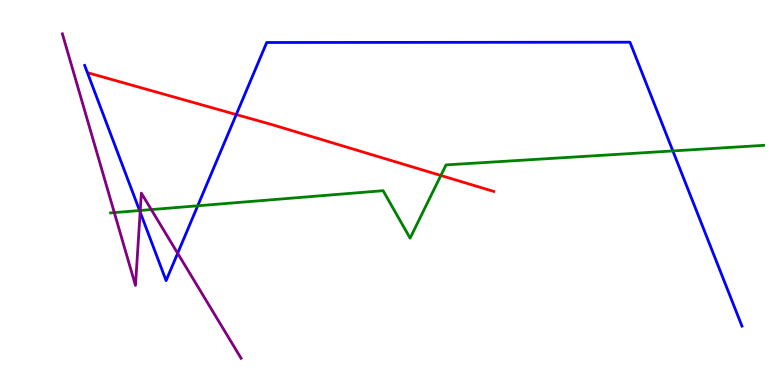[{'lines': ['blue', 'red'], 'intersections': [{'x': 3.05, 'y': 7.02}]}, {'lines': ['green', 'red'], 'intersections': [{'x': 5.69, 'y': 5.44}]}, {'lines': ['purple', 'red'], 'intersections': []}, {'lines': ['blue', 'green'], 'intersections': [{'x': 1.8, 'y': 4.53}, {'x': 2.55, 'y': 4.65}, {'x': 8.68, 'y': 6.08}]}, {'lines': ['blue', 'purple'], 'intersections': [{'x': 1.81, 'y': 4.49}, {'x': 2.29, 'y': 3.42}]}, {'lines': ['green', 'purple'], 'intersections': [{'x': 1.48, 'y': 4.48}, {'x': 1.81, 'y': 4.53}, {'x': 1.95, 'y': 4.56}]}]